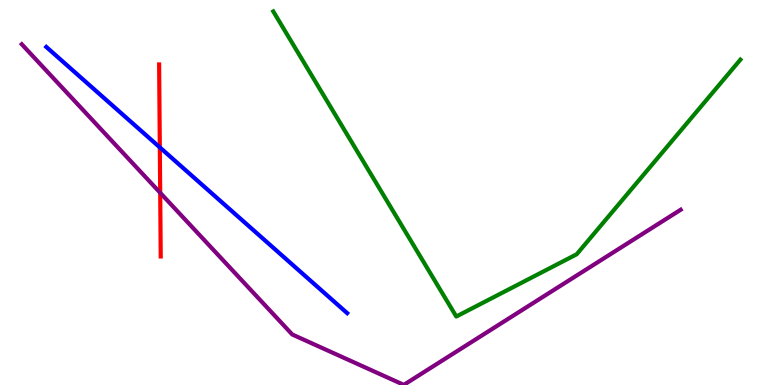[{'lines': ['blue', 'red'], 'intersections': [{'x': 2.06, 'y': 6.17}]}, {'lines': ['green', 'red'], 'intersections': []}, {'lines': ['purple', 'red'], 'intersections': [{'x': 2.07, 'y': 4.99}]}, {'lines': ['blue', 'green'], 'intersections': []}, {'lines': ['blue', 'purple'], 'intersections': []}, {'lines': ['green', 'purple'], 'intersections': []}]